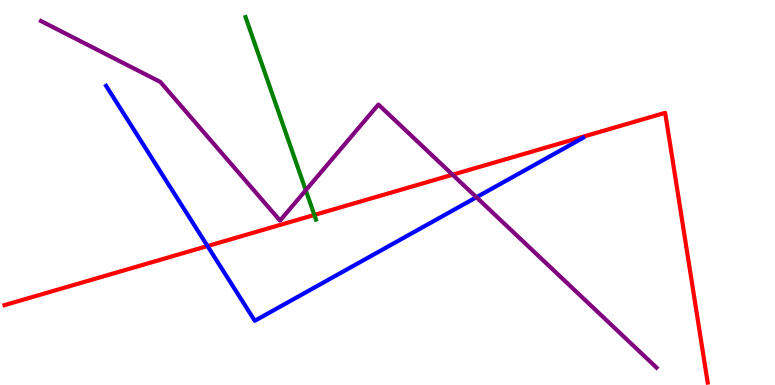[{'lines': ['blue', 'red'], 'intersections': [{'x': 2.68, 'y': 3.61}]}, {'lines': ['green', 'red'], 'intersections': [{'x': 4.06, 'y': 4.42}]}, {'lines': ['purple', 'red'], 'intersections': [{'x': 5.84, 'y': 5.46}]}, {'lines': ['blue', 'green'], 'intersections': []}, {'lines': ['blue', 'purple'], 'intersections': [{'x': 6.15, 'y': 4.88}]}, {'lines': ['green', 'purple'], 'intersections': [{'x': 3.95, 'y': 5.06}]}]